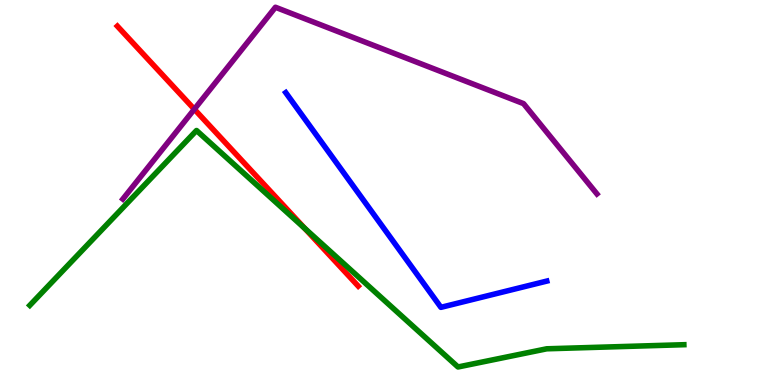[{'lines': ['blue', 'red'], 'intersections': []}, {'lines': ['green', 'red'], 'intersections': [{'x': 3.93, 'y': 4.07}]}, {'lines': ['purple', 'red'], 'intersections': [{'x': 2.51, 'y': 7.16}]}, {'lines': ['blue', 'green'], 'intersections': []}, {'lines': ['blue', 'purple'], 'intersections': []}, {'lines': ['green', 'purple'], 'intersections': []}]